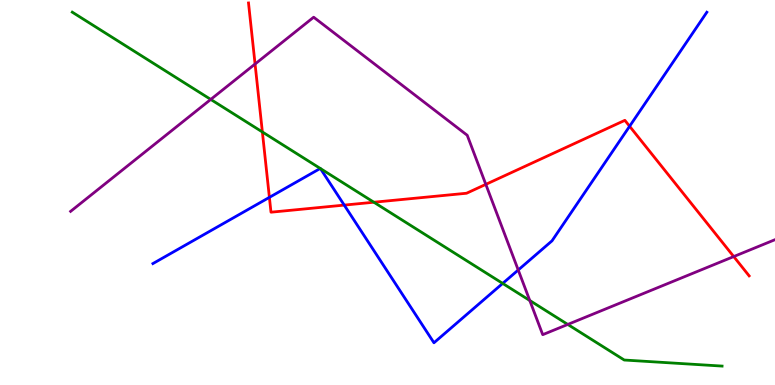[{'lines': ['blue', 'red'], 'intersections': [{'x': 3.48, 'y': 4.87}, {'x': 4.44, 'y': 4.67}, {'x': 8.12, 'y': 6.72}]}, {'lines': ['green', 'red'], 'intersections': [{'x': 3.39, 'y': 6.57}, {'x': 4.82, 'y': 4.75}]}, {'lines': ['purple', 'red'], 'intersections': [{'x': 3.29, 'y': 8.34}, {'x': 6.27, 'y': 5.21}, {'x': 9.47, 'y': 3.34}]}, {'lines': ['blue', 'green'], 'intersections': [{'x': 4.13, 'y': 5.62}, {'x': 4.13, 'y': 5.62}, {'x': 6.49, 'y': 2.64}]}, {'lines': ['blue', 'purple'], 'intersections': [{'x': 6.69, 'y': 2.99}]}, {'lines': ['green', 'purple'], 'intersections': [{'x': 2.72, 'y': 7.42}, {'x': 6.84, 'y': 2.2}, {'x': 7.33, 'y': 1.57}]}]